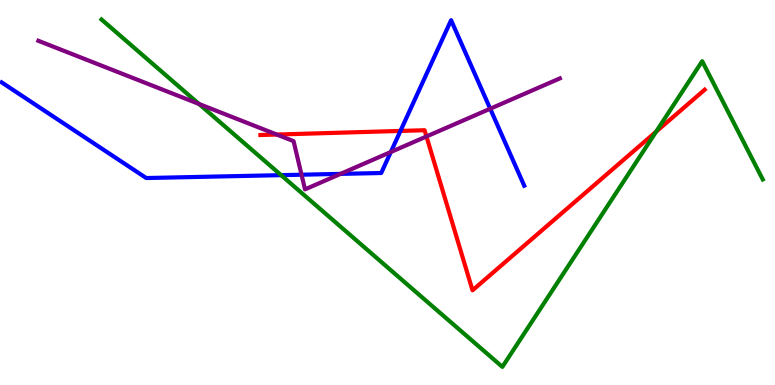[{'lines': ['blue', 'red'], 'intersections': [{'x': 5.17, 'y': 6.6}]}, {'lines': ['green', 'red'], 'intersections': [{'x': 8.47, 'y': 6.58}]}, {'lines': ['purple', 'red'], 'intersections': [{'x': 3.57, 'y': 6.51}, {'x': 5.5, 'y': 6.46}]}, {'lines': ['blue', 'green'], 'intersections': [{'x': 3.63, 'y': 5.45}]}, {'lines': ['blue', 'purple'], 'intersections': [{'x': 3.89, 'y': 5.46}, {'x': 4.39, 'y': 5.48}, {'x': 5.04, 'y': 6.05}, {'x': 6.33, 'y': 7.18}]}, {'lines': ['green', 'purple'], 'intersections': [{'x': 2.57, 'y': 7.3}]}]